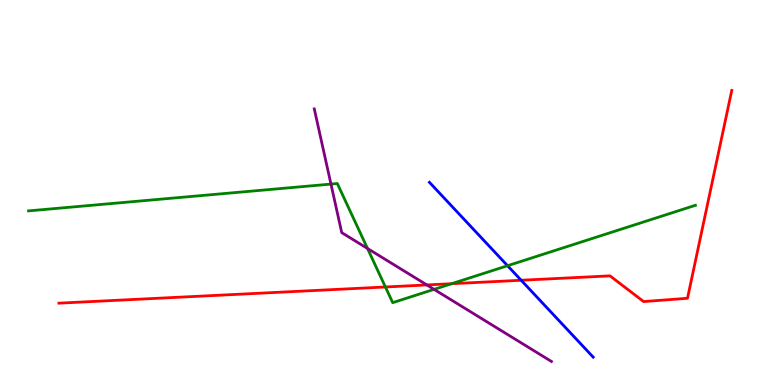[{'lines': ['blue', 'red'], 'intersections': [{'x': 6.72, 'y': 2.72}]}, {'lines': ['green', 'red'], 'intersections': [{'x': 4.97, 'y': 2.55}, {'x': 5.83, 'y': 2.63}]}, {'lines': ['purple', 'red'], 'intersections': [{'x': 5.51, 'y': 2.6}]}, {'lines': ['blue', 'green'], 'intersections': [{'x': 6.55, 'y': 3.1}]}, {'lines': ['blue', 'purple'], 'intersections': []}, {'lines': ['green', 'purple'], 'intersections': [{'x': 4.27, 'y': 5.22}, {'x': 4.74, 'y': 3.55}, {'x': 5.6, 'y': 2.48}]}]